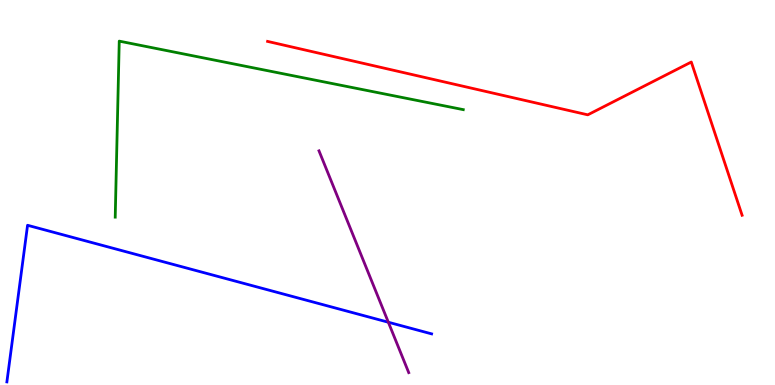[{'lines': ['blue', 'red'], 'intersections': []}, {'lines': ['green', 'red'], 'intersections': []}, {'lines': ['purple', 'red'], 'intersections': []}, {'lines': ['blue', 'green'], 'intersections': []}, {'lines': ['blue', 'purple'], 'intersections': [{'x': 5.01, 'y': 1.63}]}, {'lines': ['green', 'purple'], 'intersections': []}]